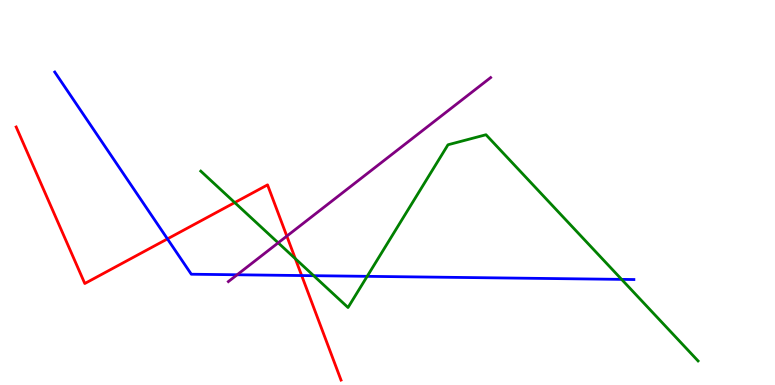[{'lines': ['blue', 'red'], 'intersections': [{'x': 2.16, 'y': 3.79}, {'x': 3.89, 'y': 2.84}]}, {'lines': ['green', 'red'], 'intersections': [{'x': 3.03, 'y': 4.74}, {'x': 3.81, 'y': 3.28}]}, {'lines': ['purple', 'red'], 'intersections': [{'x': 3.7, 'y': 3.87}]}, {'lines': ['blue', 'green'], 'intersections': [{'x': 4.05, 'y': 2.84}, {'x': 4.74, 'y': 2.82}, {'x': 8.02, 'y': 2.74}]}, {'lines': ['blue', 'purple'], 'intersections': [{'x': 3.06, 'y': 2.86}]}, {'lines': ['green', 'purple'], 'intersections': [{'x': 3.59, 'y': 3.69}]}]